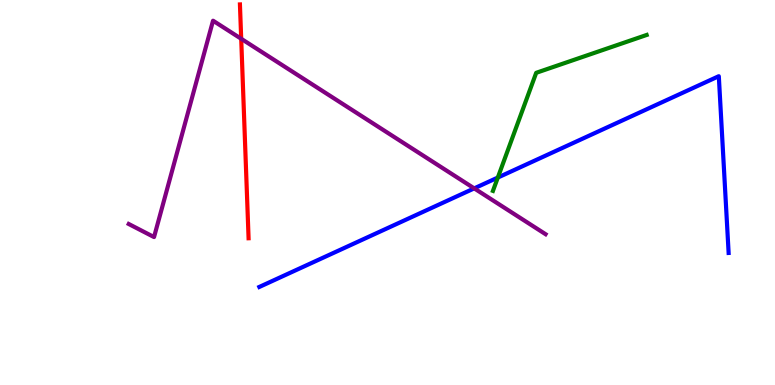[{'lines': ['blue', 'red'], 'intersections': []}, {'lines': ['green', 'red'], 'intersections': []}, {'lines': ['purple', 'red'], 'intersections': [{'x': 3.11, 'y': 8.99}]}, {'lines': ['blue', 'green'], 'intersections': [{'x': 6.42, 'y': 5.39}]}, {'lines': ['blue', 'purple'], 'intersections': [{'x': 6.12, 'y': 5.11}]}, {'lines': ['green', 'purple'], 'intersections': []}]